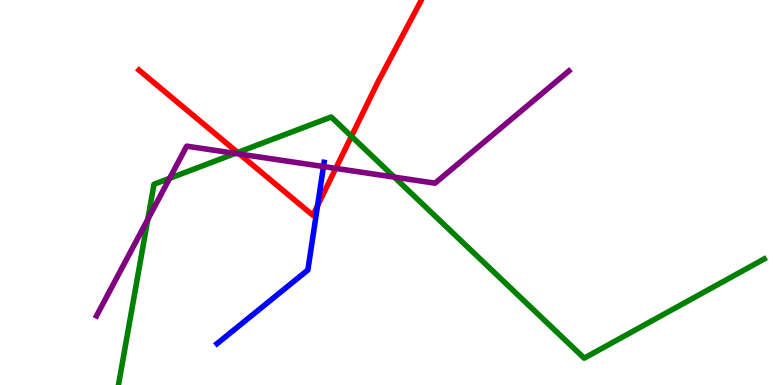[{'lines': ['blue', 'red'], 'intersections': [{'x': 4.1, 'y': 4.66}]}, {'lines': ['green', 'red'], 'intersections': [{'x': 3.07, 'y': 6.04}, {'x': 4.53, 'y': 6.46}]}, {'lines': ['purple', 'red'], 'intersections': [{'x': 3.09, 'y': 6.0}, {'x': 4.33, 'y': 5.63}]}, {'lines': ['blue', 'green'], 'intersections': []}, {'lines': ['blue', 'purple'], 'intersections': [{'x': 4.17, 'y': 5.67}]}, {'lines': ['green', 'purple'], 'intersections': [{'x': 1.91, 'y': 4.3}, {'x': 2.19, 'y': 5.37}, {'x': 3.04, 'y': 6.02}, {'x': 5.09, 'y': 5.4}]}]